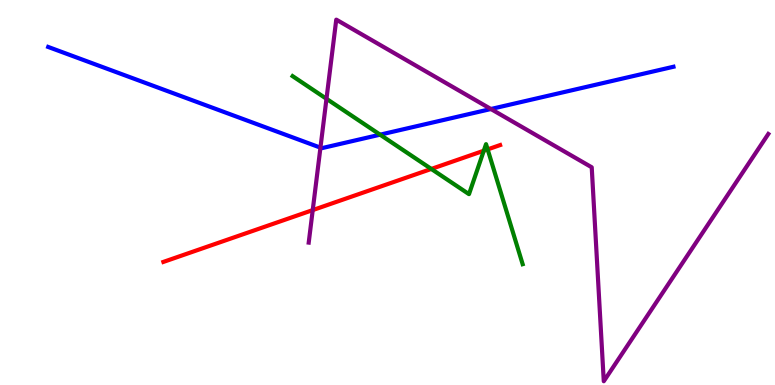[{'lines': ['blue', 'red'], 'intersections': []}, {'lines': ['green', 'red'], 'intersections': [{'x': 5.57, 'y': 5.61}, {'x': 6.24, 'y': 6.08}, {'x': 6.29, 'y': 6.12}]}, {'lines': ['purple', 'red'], 'intersections': [{'x': 4.04, 'y': 4.54}]}, {'lines': ['blue', 'green'], 'intersections': [{'x': 4.9, 'y': 6.5}]}, {'lines': ['blue', 'purple'], 'intersections': [{'x': 4.13, 'y': 6.16}, {'x': 6.33, 'y': 7.17}]}, {'lines': ['green', 'purple'], 'intersections': [{'x': 4.21, 'y': 7.43}]}]